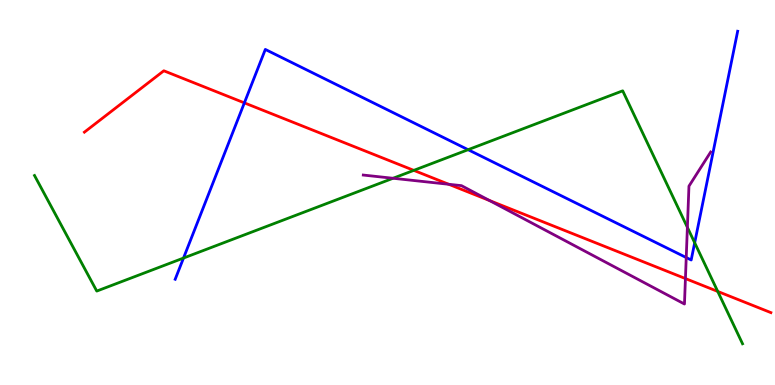[{'lines': ['blue', 'red'], 'intersections': [{'x': 3.15, 'y': 7.33}]}, {'lines': ['green', 'red'], 'intersections': [{'x': 5.34, 'y': 5.57}, {'x': 9.26, 'y': 2.43}]}, {'lines': ['purple', 'red'], 'intersections': [{'x': 5.79, 'y': 5.21}, {'x': 6.31, 'y': 4.79}, {'x': 8.84, 'y': 2.76}]}, {'lines': ['blue', 'green'], 'intersections': [{'x': 2.37, 'y': 3.3}, {'x': 6.04, 'y': 6.11}, {'x': 8.96, 'y': 3.69}]}, {'lines': ['blue', 'purple'], 'intersections': [{'x': 8.85, 'y': 3.31}]}, {'lines': ['green', 'purple'], 'intersections': [{'x': 5.07, 'y': 5.37}, {'x': 8.87, 'y': 4.09}]}]